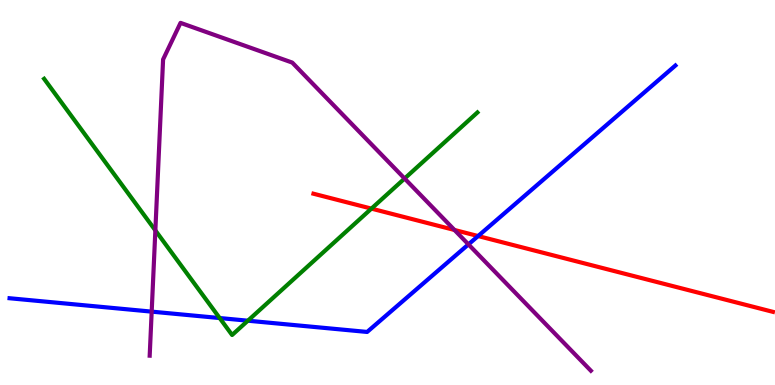[{'lines': ['blue', 'red'], 'intersections': [{'x': 6.17, 'y': 3.87}]}, {'lines': ['green', 'red'], 'intersections': [{'x': 4.79, 'y': 4.58}]}, {'lines': ['purple', 'red'], 'intersections': [{'x': 5.86, 'y': 4.03}]}, {'lines': ['blue', 'green'], 'intersections': [{'x': 2.83, 'y': 1.74}, {'x': 3.2, 'y': 1.67}]}, {'lines': ['blue', 'purple'], 'intersections': [{'x': 1.96, 'y': 1.91}, {'x': 6.04, 'y': 3.65}]}, {'lines': ['green', 'purple'], 'intersections': [{'x': 2.0, 'y': 4.02}, {'x': 5.22, 'y': 5.36}]}]